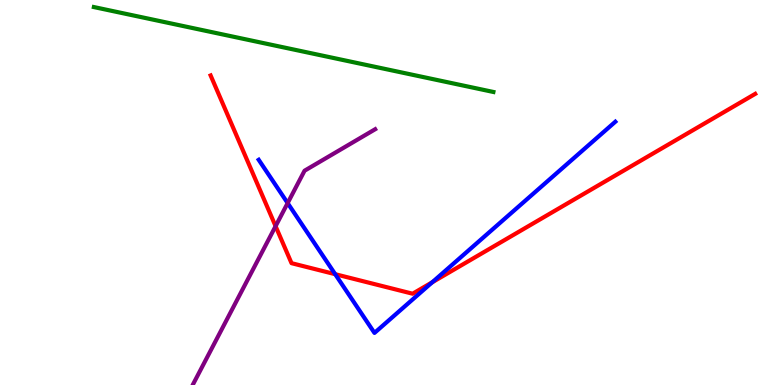[{'lines': ['blue', 'red'], 'intersections': [{'x': 4.33, 'y': 2.88}, {'x': 5.58, 'y': 2.67}]}, {'lines': ['green', 'red'], 'intersections': []}, {'lines': ['purple', 'red'], 'intersections': [{'x': 3.56, 'y': 4.12}]}, {'lines': ['blue', 'green'], 'intersections': []}, {'lines': ['blue', 'purple'], 'intersections': [{'x': 3.71, 'y': 4.73}]}, {'lines': ['green', 'purple'], 'intersections': []}]